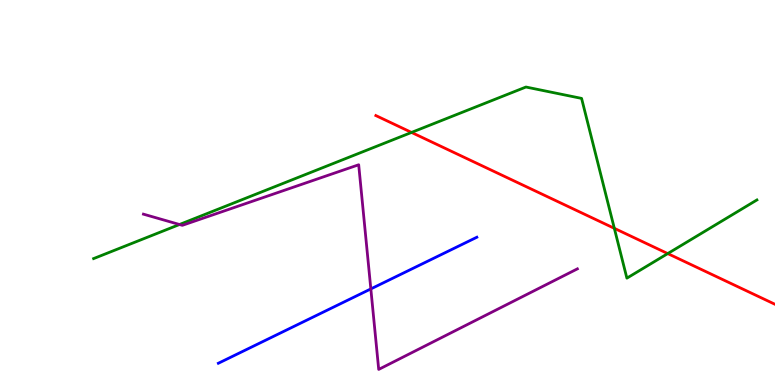[{'lines': ['blue', 'red'], 'intersections': []}, {'lines': ['green', 'red'], 'intersections': [{'x': 5.31, 'y': 6.56}, {'x': 7.93, 'y': 4.07}, {'x': 8.62, 'y': 3.41}]}, {'lines': ['purple', 'red'], 'intersections': []}, {'lines': ['blue', 'green'], 'intersections': []}, {'lines': ['blue', 'purple'], 'intersections': [{'x': 4.78, 'y': 2.5}]}, {'lines': ['green', 'purple'], 'intersections': [{'x': 2.32, 'y': 4.17}]}]